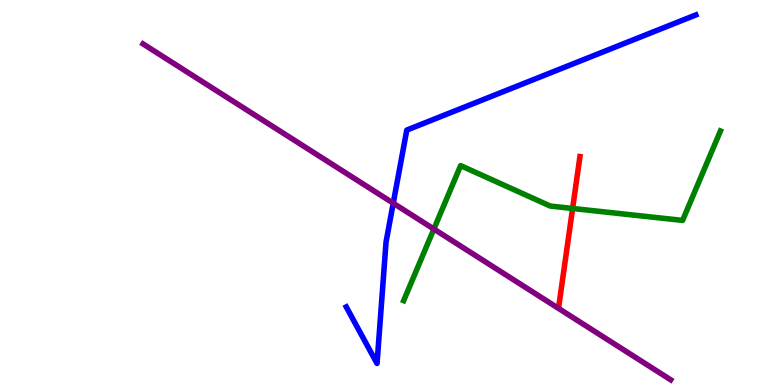[{'lines': ['blue', 'red'], 'intersections': []}, {'lines': ['green', 'red'], 'intersections': [{'x': 7.39, 'y': 4.59}]}, {'lines': ['purple', 'red'], 'intersections': []}, {'lines': ['blue', 'green'], 'intersections': []}, {'lines': ['blue', 'purple'], 'intersections': [{'x': 5.07, 'y': 4.72}]}, {'lines': ['green', 'purple'], 'intersections': [{'x': 5.6, 'y': 4.05}]}]